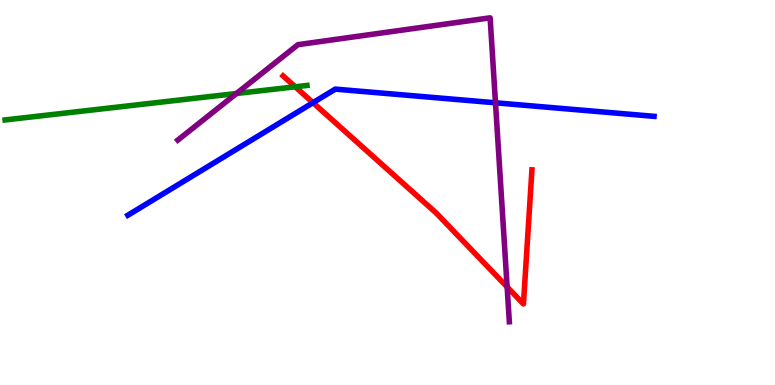[{'lines': ['blue', 'red'], 'intersections': [{'x': 4.04, 'y': 7.33}]}, {'lines': ['green', 'red'], 'intersections': [{'x': 3.81, 'y': 7.75}]}, {'lines': ['purple', 'red'], 'intersections': [{'x': 6.54, 'y': 2.55}]}, {'lines': ['blue', 'green'], 'intersections': []}, {'lines': ['blue', 'purple'], 'intersections': [{'x': 6.39, 'y': 7.33}]}, {'lines': ['green', 'purple'], 'intersections': [{'x': 3.05, 'y': 7.57}]}]